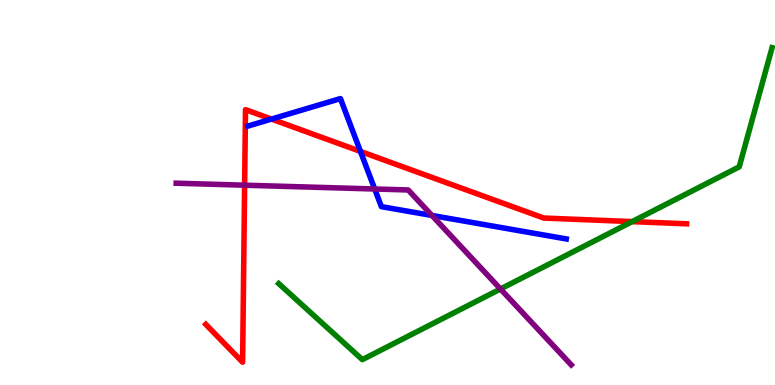[{'lines': ['blue', 'red'], 'intersections': [{'x': 3.5, 'y': 6.91}, {'x': 4.65, 'y': 6.07}]}, {'lines': ['green', 'red'], 'intersections': [{'x': 8.16, 'y': 4.24}]}, {'lines': ['purple', 'red'], 'intersections': [{'x': 3.16, 'y': 5.19}]}, {'lines': ['blue', 'green'], 'intersections': []}, {'lines': ['blue', 'purple'], 'intersections': [{'x': 4.83, 'y': 5.09}, {'x': 5.57, 'y': 4.4}]}, {'lines': ['green', 'purple'], 'intersections': [{'x': 6.46, 'y': 2.49}]}]